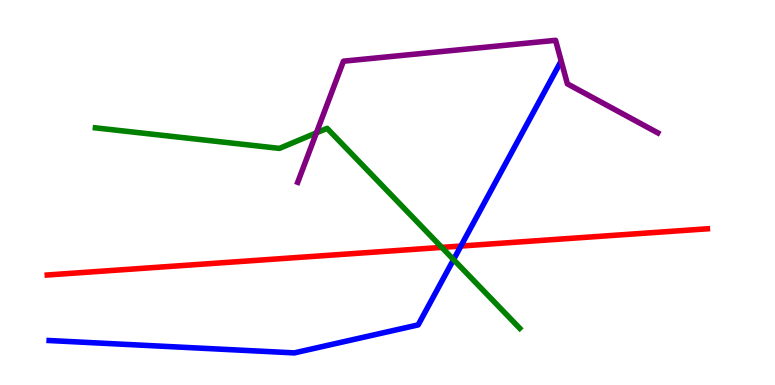[{'lines': ['blue', 'red'], 'intersections': [{'x': 5.95, 'y': 3.61}]}, {'lines': ['green', 'red'], 'intersections': [{'x': 5.7, 'y': 3.57}]}, {'lines': ['purple', 'red'], 'intersections': []}, {'lines': ['blue', 'green'], 'intersections': [{'x': 5.85, 'y': 3.26}]}, {'lines': ['blue', 'purple'], 'intersections': []}, {'lines': ['green', 'purple'], 'intersections': [{'x': 4.08, 'y': 6.55}]}]